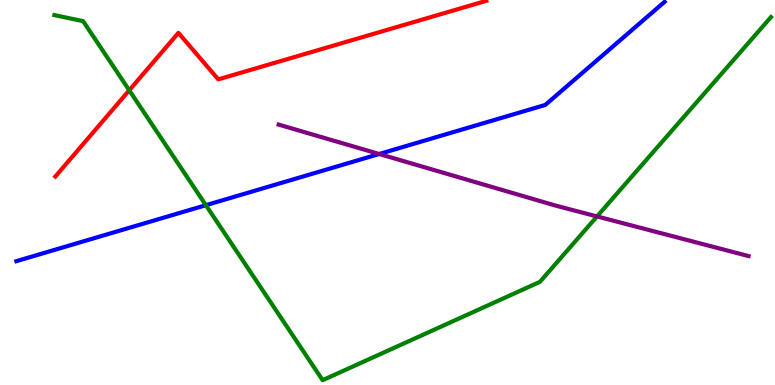[{'lines': ['blue', 'red'], 'intersections': []}, {'lines': ['green', 'red'], 'intersections': [{'x': 1.67, 'y': 7.65}]}, {'lines': ['purple', 'red'], 'intersections': []}, {'lines': ['blue', 'green'], 'intersections': [{'x': 2.66, 'y': 4.67}]}, {'lines': ['blue', 'purple'], 'intersections': [{'x': 4.89, 'y': 6.0}]}, {'lines': ['green', 'purple'], 'intersections': [{'x': 7.7, 'y': 4.38}]}]